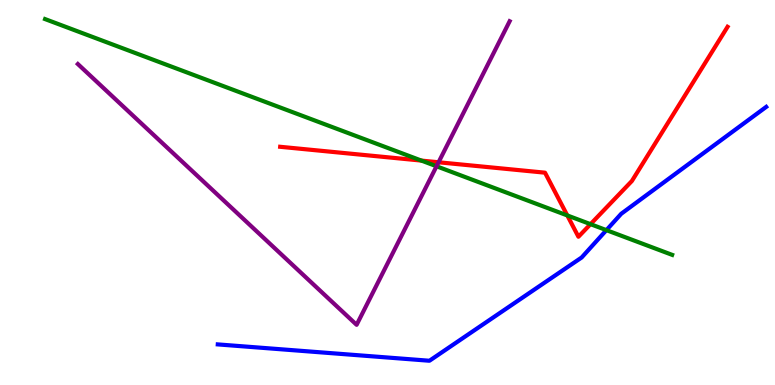[{'lines': ['blue', 'red'], 'intersections': []}, {'lines': ['green', 'red'], 'intersections': [{'x': 5.44, 'y': 5.83}, {'x': 7.32, 'y': 4.4}, {'x': 7.62, 'y': 4.18}]}, {'lines': ['purple', 'red'], 'intersections': [{'x': 5.66, 'y': 5.79}]}, {'lines': ['blue', 'green'], 'intersections': [{'x': 7.82, 'y': 4.02}]}, {'lines': ['blue', 'purple'], 'intersections': []}, {'lines': ['green', 'purple'], 'intersections': [{'x': 5.63, 'y': 5.68}]}]